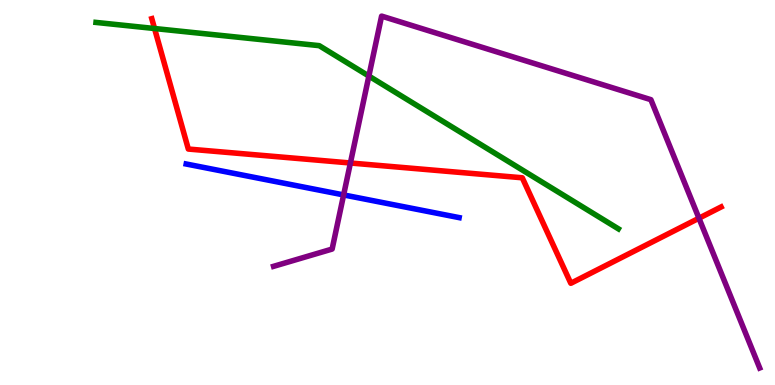[{'lines': ['blue', 'red'], 'intersections': []}, {'lines': ['green', 'red'], 'intersections': [{'x': 1.99, 'y': 9.26}]}, {'lines': ['purple', 'red'], 'intersections': [{'x': 4.52, 'y': 5.77}, {'x': 9.02, 'y': 4.33}]}, {'lines': ['blue', 'green'], 'intersections': []}, {'lines': ['blue', 'purple'], 'intersections': [{'x': 4.43, 'y': 4.94}]}, {'lines': ['green', 'purple'], 'intersections': [{'x': 4.76, 'y': 8.02}]}]